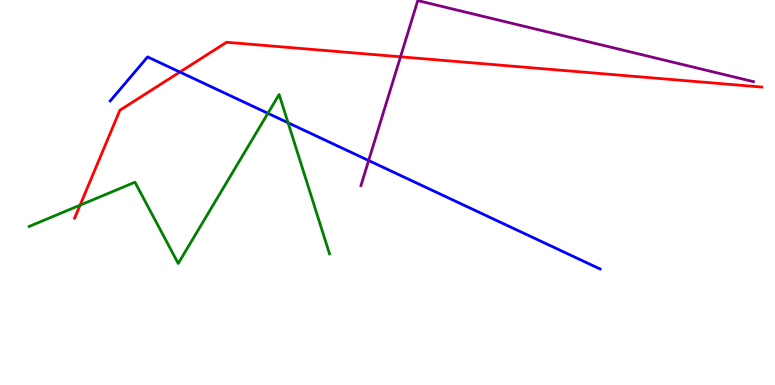[{'lines': ['blue', 'red'], 'intersections': [{'x': 2.32, 'y': 8.13}]}, {'lines': ['green', 'red'], 'intersections': [{'x': 1.03, 'y': 4.67}]}, {'lines': ['purple', 'red'], 'intersections': [{'x': 5.17, 'y': 8.52}]}, {'lines': ['blue', 'green'], 'intersections': [{'x': 3.46, 'y': 7.06}, {'x': 3.72, 'y': 6.81}]}, {'lines': ['blue', 'purple'], 'intersections': [{'x': 4.76, 'y': 5.83}]}, {'lines': ['green', 'purple'], 'intersections': []}]